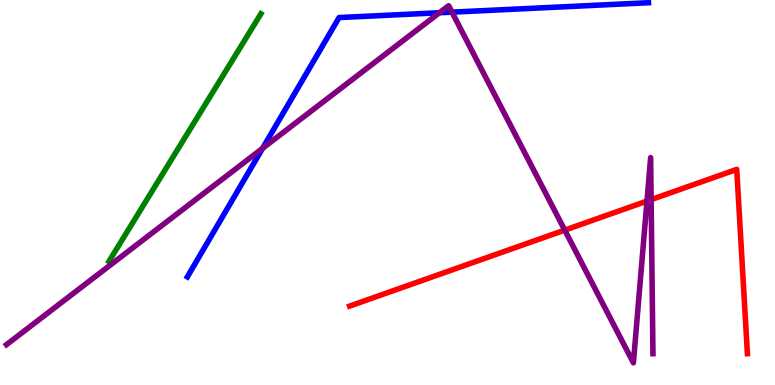[{'lines': ['blue', 'red'], 'intersections': []}, {'lines': ['green', 'red'], 'intersections': []}, {'lines': ['purple', 'red'], 'intersections': [{'x': 7.29, 'y': 4.02}, {'x': 8.35, 'y': 4.78}, {'x': 8.4, 'y': 4.81}]}, {'lines': ['blue', 'green'], 'intersections': []}, {'lines': ['blue', 'purple'], 'intersections': [{'x': 3.39, 'y': 6.15}, {'x': 5.67, 'y': 9.67}, {'x': 5.83, 'y': 9.68}]}, {'lines': ['green', 'purple'], 'intersections': []}]